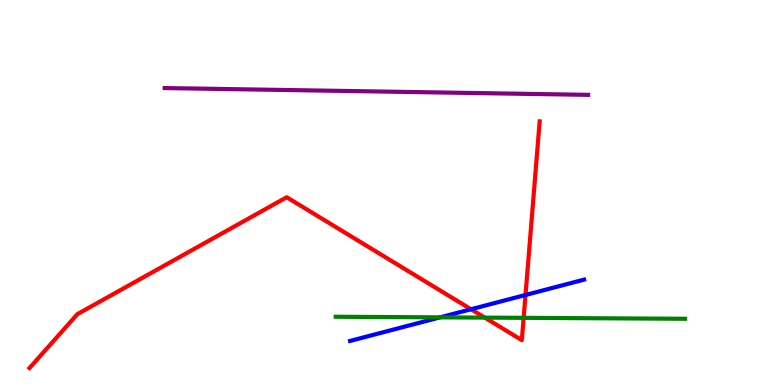[{'lines': ['blue', 'red'], 'intersections': [{'x': 6.08, 'y': 1.97}, {'x': 6.78, 'y': 2.34}]}, {'lines': ['green', 'red'], 'intersections': [{'x': 6.25, 'y': 1.75}, {'x': 6.76, 'y': 1.74}]}, {'lines': ['purple', 'red'], 'intersections': []}, {'lines': ['blue', 'green'], 'intersections': [{'x': 5.68, 'y': 1.76}]}, {'lines': ['blue', 'purple'], 'intersections': []}, {'lines': ['green', 'purple'], 'intersections': []}]